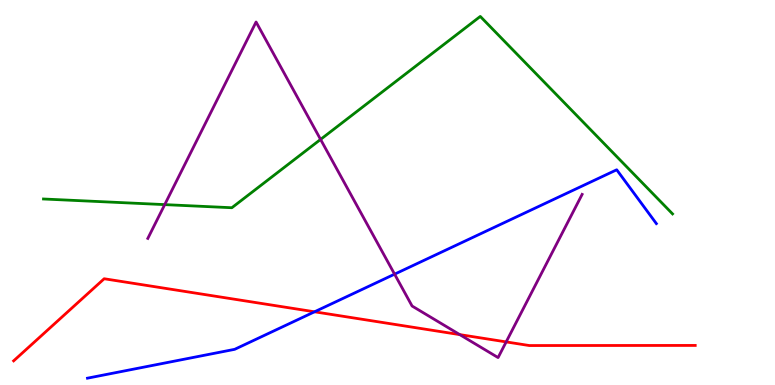[{'lines': ['blue', 'red'], 'intersections': [{'x': 4.06, 'y': 1.9}]}, {'lines': ['green', 'red'], 'intersections': []}, {'lines': ['purple', 'red'], 'intersections': [{'x': 5.93, 'y': 1.31}, {'x': 6.53, 'y': 1.12}]}, {'lines': ['blue', 'green'], 'intersections': []}, {'lines': ['blue', 'purple'], 'intersections': [{'x': 5.09, 'y': 2.88}]}, {'lines': ['green', 'purple'], 'intersections': [{'x': 2.13, 'y': 4.69}, {'x': 4.14, 'y': 6.38}]}]